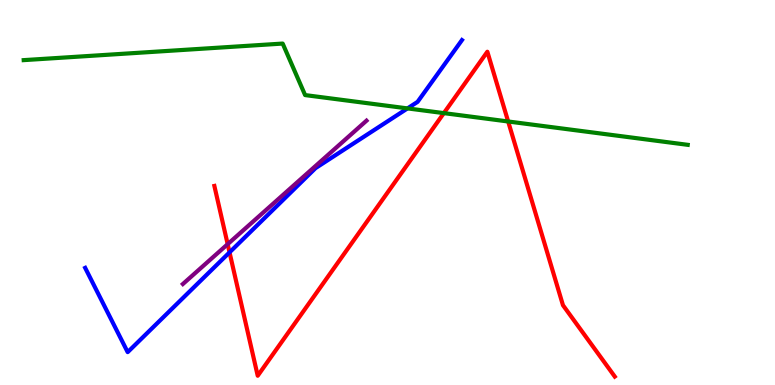[{'lines': ['blue', 'red'], 'intersections': [{'x': 2.96, 'y': 3.45}]}, {'lines': ['green', 'red'], 'intersections': [{'x': 5.73, 'y': 7.06}, {'x': 6.56, 'y': 6.84}]}, {'lines': ['purple', 'red'], 'intersections': [{'x': 2.94, 'y': 3.66}]}, {'lines': ['blue', 'green'], 'intersections': [{'x': 5.26, 'y': 7.18}]}, {'lines': ['blue', 'purple'], 'intersections': []}, {'lines': ['green', 'purple'], 'intersections': []}]